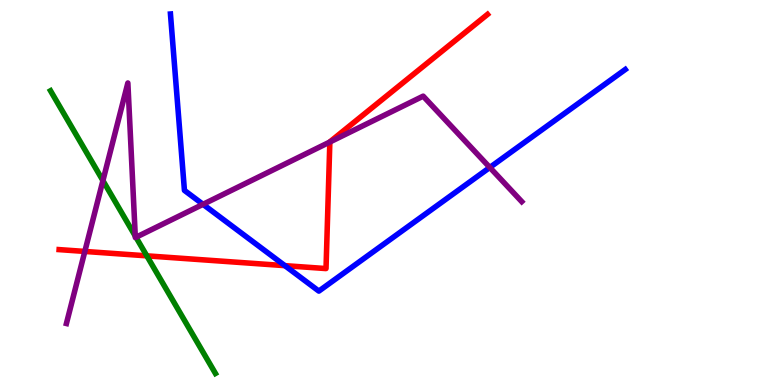[{'lines': ['blue', 'red'], 'intersections': [{'x': 3.68, 'y': 3.1}]}, {'lines': ['green', 'red'], 'intersections': [{'x': 1.89, 'y': 3.35}]}, {'lines': ['purple', 'red'], 'intersections': [{'x': 1.09, 'y': 3.47}, {'x': 4.26, 'y': 6.31}]}, {'lines': ['blue', 'green'], 'intersections': []}, {'lines': ['blue', 'purple'], 'intersections': [{'x': 2.62, 'y': 4.69}, {'x': 6.32, 'y': 5.65}]}, {'lines': ['green', 'purple'], 'intersections': [{'x': 1.33, 'y': 5.31}, {'x': 1.75, 'y': 3.87}, {'x': 1.75, 'y': 3.84}]}]